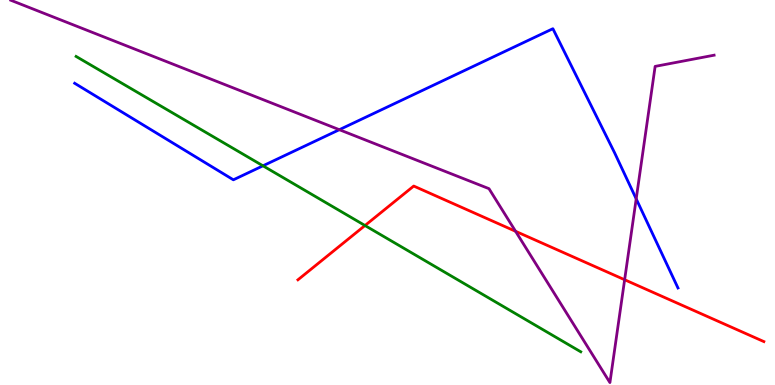[{'lines': ['blue', 'red'], 'intersections': []}, {'lines': ['green', 'red'], 'intersections': [{'x': 4.71, 'y': 4.14}]}, {'lines': ['purple', 'red'], 'intersections': [{'x': 6.65, 'y': 3.99}, {'x': 8.06, 'y': 2.73}]}, {'lines': ['blue', 'green'], 'intersections': [{'x': 3.39, 'y': 5.69}]}, {'lines': ['blue', 'purple'], 'intersections': [{'x': 4.38, 'y': 6.63}, {'x': 8.21, 'y': 4.83}]}, {'lines': ['green', 'purple'], 'intersections': []}]